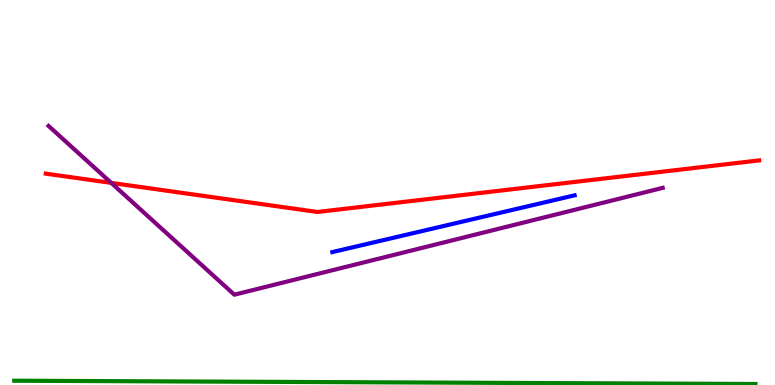[{'lines': ['blue', 'red'], 'intersections': []}, {'lines': ['green', 'red'], 'intersections': []}, {'lines': ['purple', 'red'], 'intersections': [{'x': 1.44, 'y': 5.25}]}, {'lines': ['blue', 'green'], 'intersections': []}, {'lines': ['blue', 'purple'], 'intersections': []}, {'lines': ['green', 'purple'], 'intersections': []}]